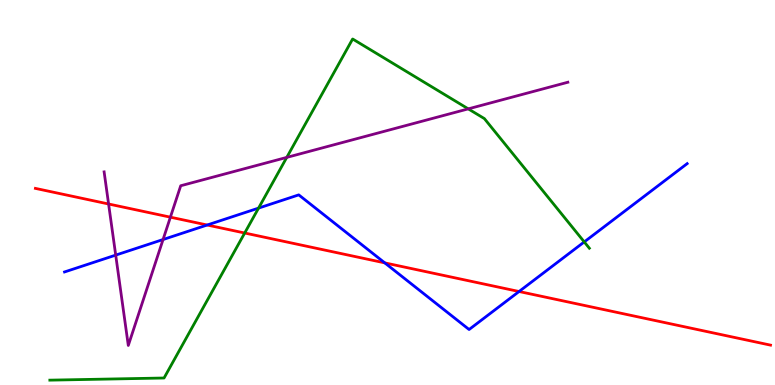[{'lines': ['blue', 'red'], 'intersections': [{'x': 2.67, 'y': 4.16}, {'x': 4.97, 'y': 3.17}, {'x': 6.7, 'y': 2.43}]}, {'lines': ['green', 'red'], 'intersections': [{'x': 3.16, 'y': 3.95}]}, {'lines': ['purple', 'red'], 'intersections': [{'x': 1.4, 'y': 4.7}, {'x': 2.2, 'y': 4.36}]}, {'lines': ['blue', 'green'], 'intersections': [{'x': 3.34, 'y': 4.59}, {'x': 7.54, 'y': 3.72}]}, {'lines': ['blue', 'purple'], 'intersections': [{'x': 1.49, 'y': 3.37}, {'x': 2.1, 'y': 3.78}]}, {'lines': ['green', 'purple'], 'intersections': [{'x': 3.7, 'y': 5.91}, {'x': 6.04, 'y': 7.17}]}]